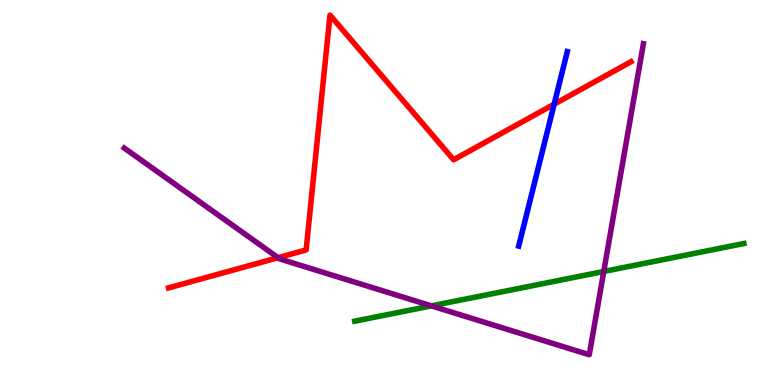[{'lines': ['blue', 'red'], 'intersections': [{'x': 7.15, 'y': 7.29}]}, {'lines': ['green', 'red'], 'intersections': []}, {'lines': ['purple', 'red'], 'intersections': [{'x': 3.59, 'y': 3.31}]}, {'lines': ['blue', 'green'], 'intersections': []}, {'lines': ['blue', 'purple'], 'intersections': []}, {'lines': ['green', 'purple'], 'intersections': [{'x': 5.57, 'y': 2.06}, {'x': 7.79, 'y': 2.95}]}]